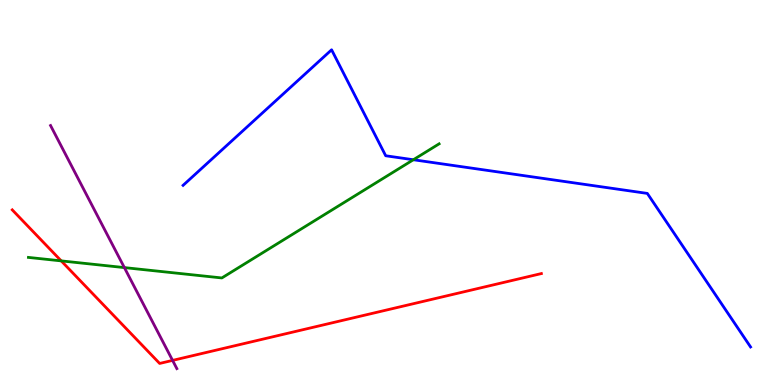[{'lines': ['blue', 'red'], 'intersections': []}, {'lines': ['green', 'red'], 'intersections': [{'x': 0.79, 'y': 3.22}]}, {'lines': ['purple', 'red'], 'intersections': [{'x': 2.23, 'y': 0.639}]}, {'lines': ['blue', 'green'], 'intersections': [{'x': 5.33, 'y': 5.85}]}, {'lines': ['blue', 'purple'], 'intersections': []}, {'lines': ['green', 'purple'], 'intersections': [{'x': 1.6, 'y': 3.05}]}]